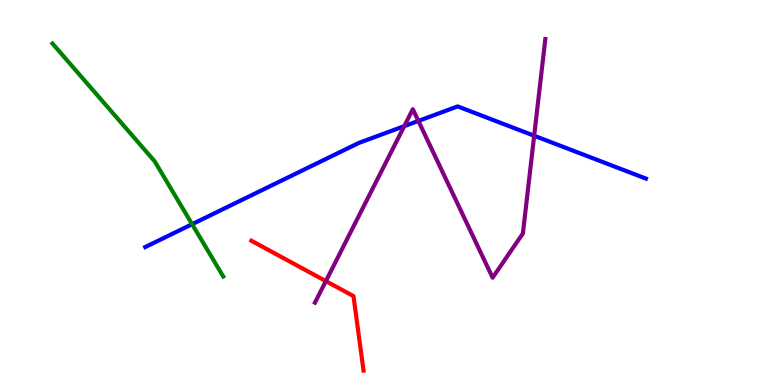[{'lines': ['blue', 'red'], 'intersections': []}, {'lines': ['green', 'red'], 'intersections': []}, {'lines': ['purple', 'red'], 'intersections': [{'x': 4.2, 'y': 2.7}]}, {'lines': ['blue', 'green'], 'intersections': [{'x': 2.48, 'y': 4.18}]}, {'lines': ['blue', 'purple'], 'intersections': [{'x': 5.22, 'y': 6.72}, {'x': 5.4, 'y': 6.86}, {'x': 6.89, 'y': 6.47}]}, {'lines': ['green', 'purple'], 'intersections': []}]